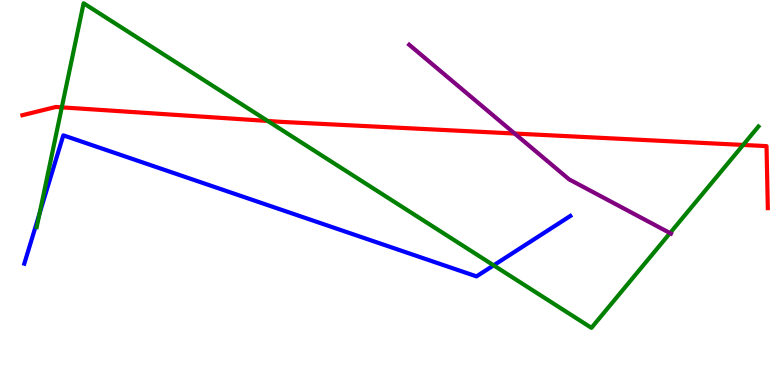[{'lines': ['blue', 'red'], 'intersections': []}, {'lines': ['green', 'red'], 'intersections': [{'x': 0.797, 'y': 7.21}, {'x': 3.46, 'y': 6.86}, {'x': 9.59, 'y': 6.24}]}, {'lines': ['purple', 'red'], 'intersections': [{'x': 6.64, 'y': 6.53}]}, {'lines': ['blue', 'green'], 'intersections': [{'x': 0.51, 'y': 4.45}, {'x': 6.37, 'y': 3.11}]}, {'lines': ['blue', 'purple'], 'intersections': []}, {'lines': ['green', 'purple'], 'intersections': [{'x': 8.65, 'y': 3.95}]}]